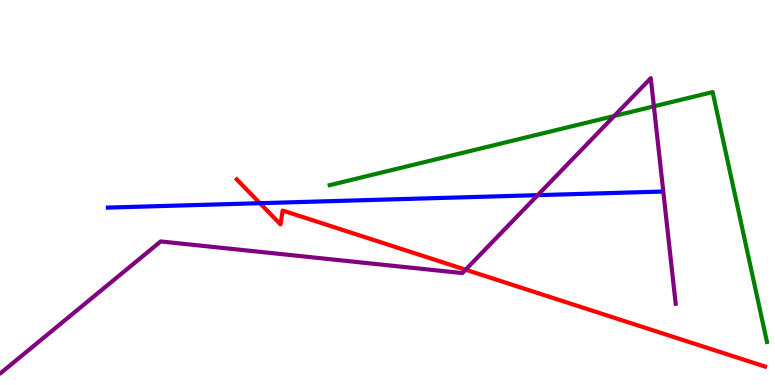[{'lines': ['blue', 'red'], 'intersections': [{'x': 3.35, 'y': 4.72}]}, {'lines': ['green', 'red'], 'intersections': []}, {'lines': ['purple', 'red'], 'intersections': [{'x': 6.01, 'y': 2.99}]}, {'lines': ['blue', 'green'], 'intersections': []}, {'lines': ['blue', 'purple'], 'intersections': [{'x': 6.94, 'y': 4.93}]}, {'lines': ['green', 'purple'], 'intersections': [{'x': 7.93, 'y': 6.99}, {'x': 8.44, 'y': 7.24}]}]